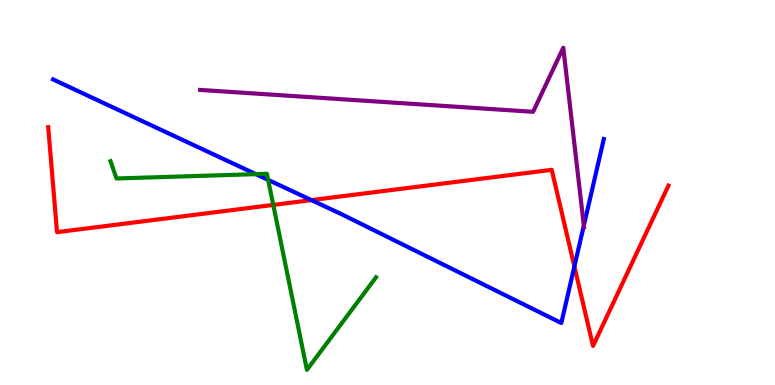[{'lines': ['blue', 'red'], 'intersections': [{'x': 4.02, 'y': 4.8}, {'x': 7.41, 'y': 3.08}]}, {'lines': ['green', 'red'], 'intersections': [{'x': 3.53, 'y': 4.68}]}, {'lines': ['purple', 'red'], 'intersections': []}, {'lines': ['blue', 'green'], 'intersections': [{'x': 3.3, 'y': 5.48}, {'x': 3.46, 'y': 5.33}]}, {'lines': ['blue', 'purple'], 'intersections': [{'x': 7.53, 'y': 4.14}]}, {'lines': ['green', 'purple'], 'intersections': []}]